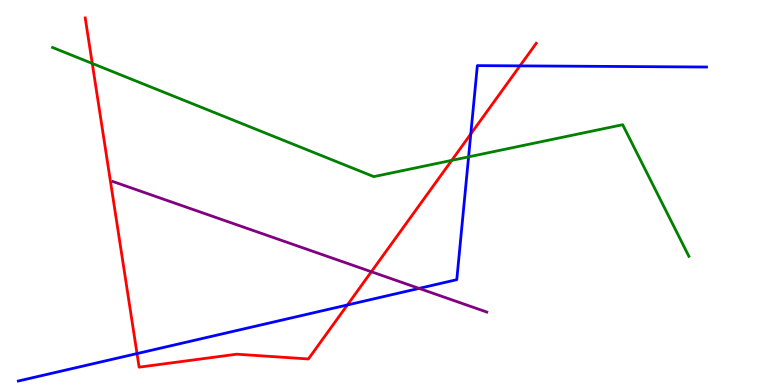[{'lines': ['blue', 'red'], 'intersections': [{'x': 1.77, 'y': 0.816}, {'x': 4.48, 'y': 2.08}, {'x': 6.07, 'y': 6.52}, {'x': 6.71, 'y': 8.29}]}, {'lines': ['green', 'red'], 'intersections': [{'x': 1.19, 'y': 8.35}, {'x': 5.83, 'y': 5.83}]}, {'lines': ['purple', 'red'], 'intersections': [{'x': 4.79, 'y': 2.94}]}, {'lines': ['blue', 'green'], 'intersections': [{'x': 6.05, 'y': 5.93}]}, {'lines': ['blue', 'purple'], 'intersections': [{'x': 5.41, 'y': 2.51}]}, {'lines': ['green', 'purple'], 'intersections': []}]